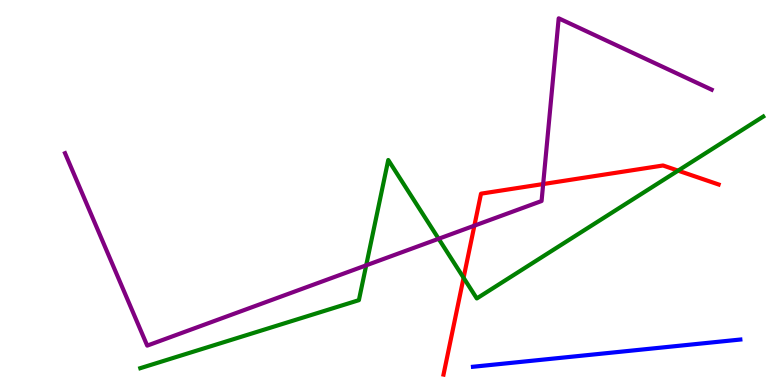[{'lines': ['blue', 'red'], 'intersections': []}, {'lines': ['green', 'red'], 'intersections': [{'x': 5.98, 'y': 2.79}, {'x': 8.75, 'y': 5.57}]}, {'lines': ['purple', 'red'], 'intersections': [{'x': 6.12, 'y': 4.14}, {'x': 7.01, 'y': 5.22}]}, {'lines': ['blue', 'green'], 'intersections': []}, {'lines': ['blue', 'purple'], 'intersections': []}, {'lines': ['green', 'purple'], 'intersections': [{'x': 4.73, 'y': 3.11}, {'x': 5.66, 'y': 3.8}]}]